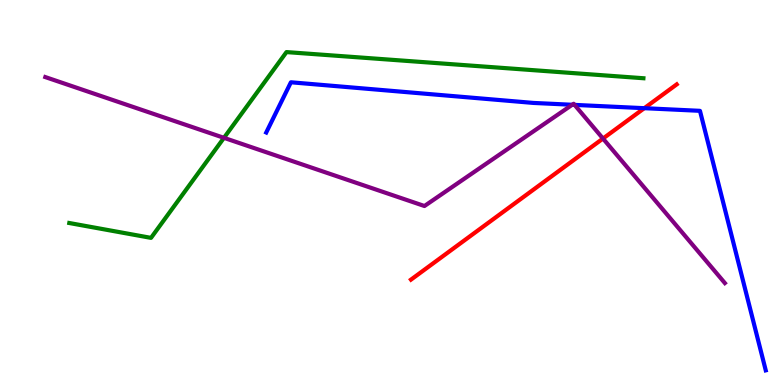[{'lines': ['blue', 'red'], 'intersections': [{'x': 8.31, 'y': 7.19}]}, {'lines': ['green', 'red'], 'intersections': []}, {'lines': ['purple', 'red'], 'intersections': [{'x': 7.78, 'y': 6.4}]}, {'lines': ['blue', 'green'], 'intersections': []}, {'lines': ['blue', 'purple'], 'intersections': [{'x': 7.38, 'y': 7.28}, {'x': 7.41, 'y': 7.28}]}, {'lines': ['green', 'purple'], 'intersections': [{'x': 2.89, 'y': 6.42}]}]